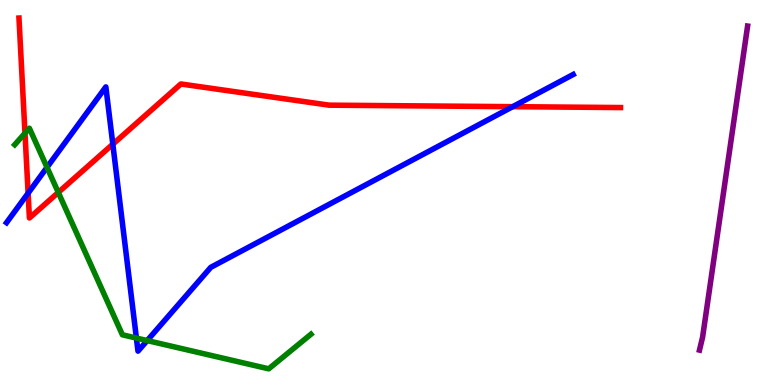[{'lines': ['blue', 'red'], 'intersections': [{'x': 0.363, 'y': 4.98}, {'x': 1.46, 'y': 6.25}, {'x': 6.62, 'y': 7.23}]}, {'lines': ['green', 'red'], 'intersections': [{'x': 0.322, 'y': 6.54}, {'x': 0.752, 'y': 5.0}]}, {'lines': ['purple', 'red'], 'intersections': []}, {'lines': ['blue', 'green'], 'intersections': [{'x': 0.606, 'y': 5.65}, {'x': 1.76, 'y': 1.22}, {'x': 1.9, 'y': 1.15}]}, {'lines': ['blue', 'purple'], 'intersections': []}, {'lines': ['green', 'purple'], 'intersections': []}]